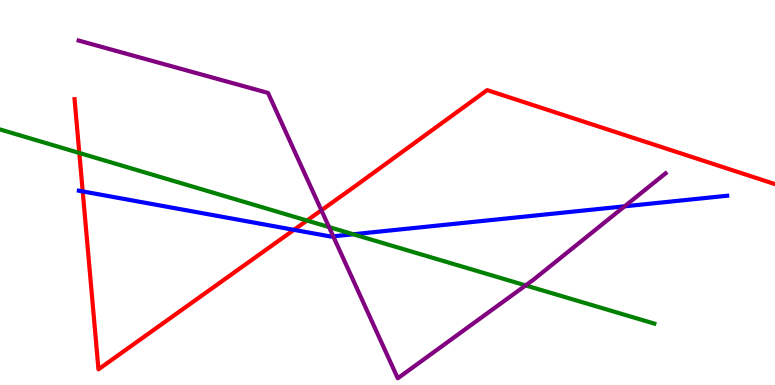[{'lines': ['blue', 'red'], 'intersections': [{'x': 1.07, 'y': 5.03}, {'x': 3.79, 'y': 4.03}]}, {'lines': ['green', 'red'], 'intersections': [{'x': 1.02, 'y': 6.03}, {'x': 3.96, 'y': 4.27}]}, {'lines': ['purple', 'red'], 'intersections': [{'x': 4.15, 'y': 4.54}]}, {'lines': ['blue', 'green'], 'intersections': [{'x': 4.56, 'y': 3.92}]}, {'lines': ['blue', 'purple'], 'intersections': [{'x': 4.3, 'y': 3.86}, {'x': 8.06, 'y': 4.64}]}, {'lines': ['green', 'purple'], 'intersections': [{'x': 4.25, 'y': 4.1}, {'x': 6.78, 'y': 2.59}]}]